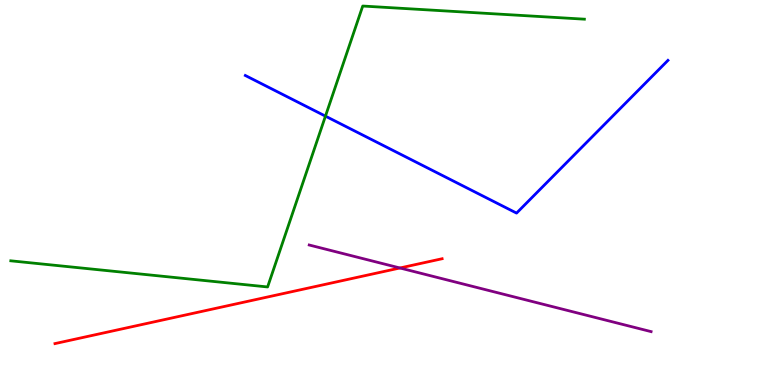[{'lines': ['blue', 'red'], 'intersections': []}, {'lines': ['green', 'red'], 'intersections': []}, {'lines': ['purple', 'red'], 'intersections': [{'x': 5.16, 'y': 3.04}]}, {'lines': ['blue', 'green'], 'intersections': [{'x': 4.2, 'y': 6.98}]}, {'lines': ['blue', 'purple'], 'intersections': []}, {'lines': ['green', 'purple'], 'intersections': []}]